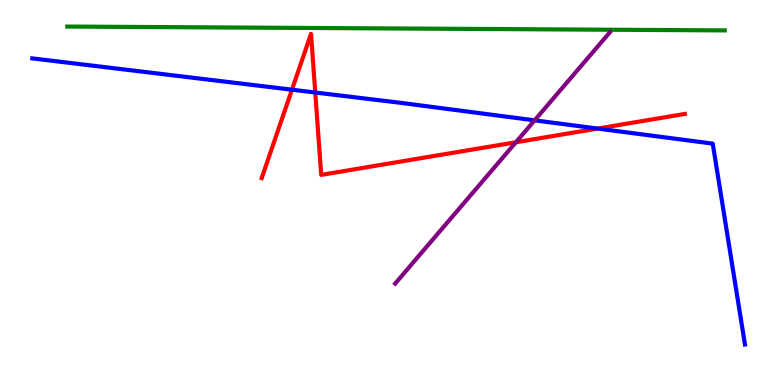[{'lines': ['blue', 'red'], 'intersections': [{'x': 3.77, 'y': 7.67}, {'x': 4.07, 'y': 7.6}, {'x': 7.71, 'y': 6.66}]}, {'lines': ['green', 'red'], 'intersections': []}, {'lines': ['purple', 'red'], 'intersections': [{'x': 6.66, 'y': 6.31}]}, {'lines': ['blue', 'green'], 'intersections': []}, {'lines': ['blue', 'purple'], 'intersections': [{'x': 6.9, 'y': 6.87}]}, {'lines': ['green', 'purple'], 'intersections': []}]